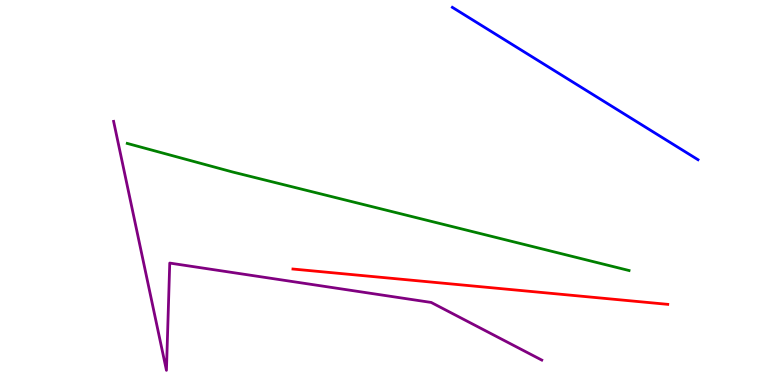[{'lines': ['blue', 'red'], 'intersections': []}, {'lines': ['green', 'red'], 'intersections': []}, {'lines': ['purple', 'red'], 'intersections': []}, {'lines': ['blue', 'green'], 'intersections': []}, {'lines': ['blue', 'purple'], 'intersections': []}, {'lines': ['green', 'purple'], 'intersections': []}]